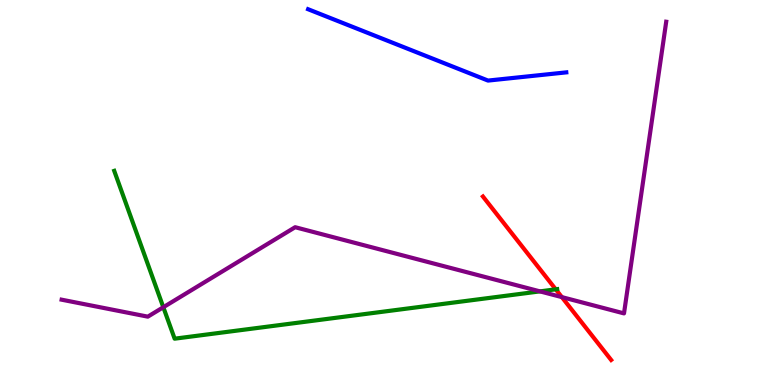[{'lines': ['blue', 'red'], 'intersections': []}, {'lines': ['green', 'red'], 'intersections': [{'x': 7.17, 'y': 2.49}]}, {'lines': ['purple', 'red'], 'intersections': [{'x': 7.25, 'y': 2.28}]}, {'lines': ['blue', 'green'], 'intersections': []}, {'lines': ['blue', 'purple'], 'intersections': []}, {'lines': ['green', 'purple'], 'intersections': [{'x': 2.11, 'y': 2.02}, {'x': 6.97, 'y': 2.43}]}]